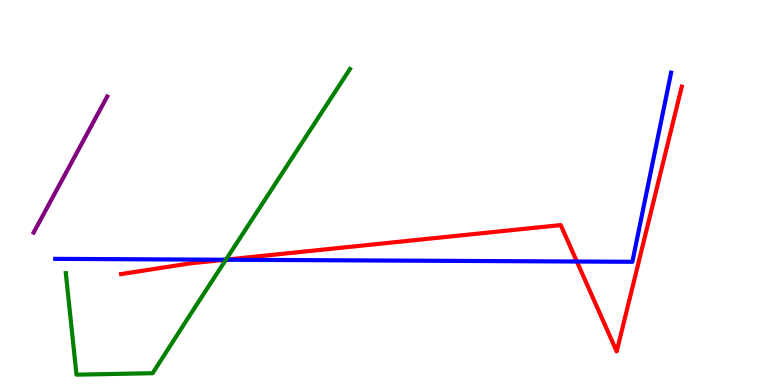[{'lines': ['blue', 'red'], 'intersections': [{'x': 2.91, 'y': 3.25}, {'x': 7.44, 'y': 3.21}]}, {'lines': ['green', 'red'], 'intersections': [{'x': 2.92, 'y': 3.26}]}, {'lines': ['purple', 'red'], 'intersections': []}, {'lines': ['blue', 'green'], 'intersections': [{'x': 2.91, 'y': 3.25}]}, {'lines': ['blue', 'purple'], 'intersections': []}, {'lines': ['green', 'purple'], 'intersections': []}]